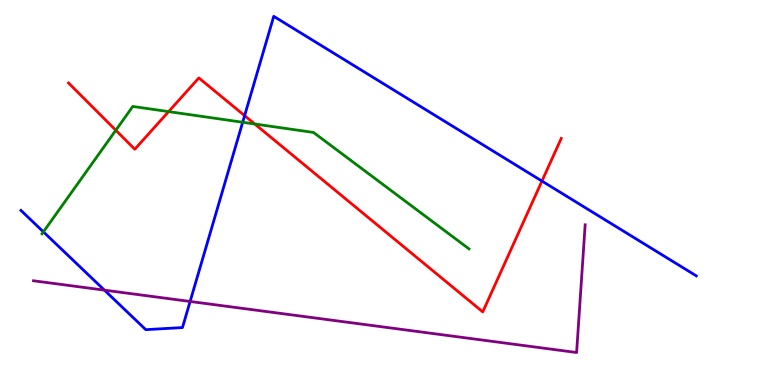[{'lines': ['blue', 'red'], 'intersections': [{'x': 3.16, 'y': 7.0}, {'x': 6.99, 'y': 5.3}]}, {'lines': ['green', 'red'], 'intersections': [{'x': 1.49, 'y': 6.62}, {'x': 2.18, 'y': 7.1}, {'x': 3.29, 'y': 6.78}]}, {'lines': ['purple', 'red'], 'intersections': []}, {'lines': ['blue', 'green'], 'intersections': [{'x': 0.56, 'y': 3.98}, {'x': 3.13, 'y': 6.82}]}, {'lines': ['blue', 'purple'], 'intersections': [{'x': 1.35, 'y': 2.46}, {'x': 2.45, 'y': 2.17}]}, {'lines': ['green', 'purple'], 'intersections': []}]